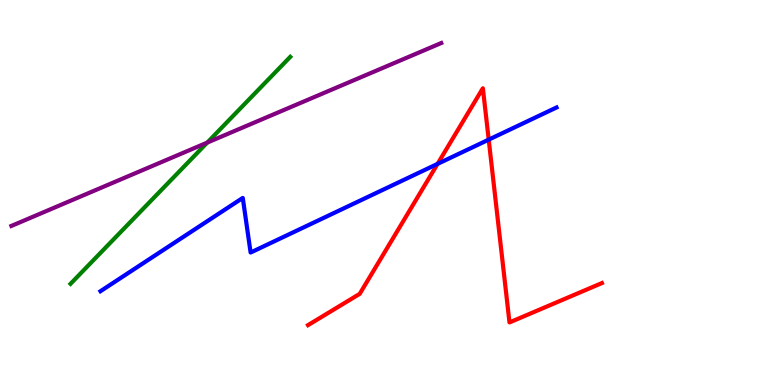[{'lines': ['blue', 'red'], 'intersections': [{'x': 5.65, 'y': 5.74}, {'x': 6.31, 'y': 6.37}]}, {'lines': ['green', 'red'], 'intersections': []}, {'lines': ['purple', 'red'], 'intersections': []}, {'lines': ['blue', 'green'], 'intersections': []}, {'lines': ['blue', 'purple'], 'intersections': []}, {'lines': ['green', 'purple'], 'intersections': [{'x': 2.67, 'y': 6.3}]}]